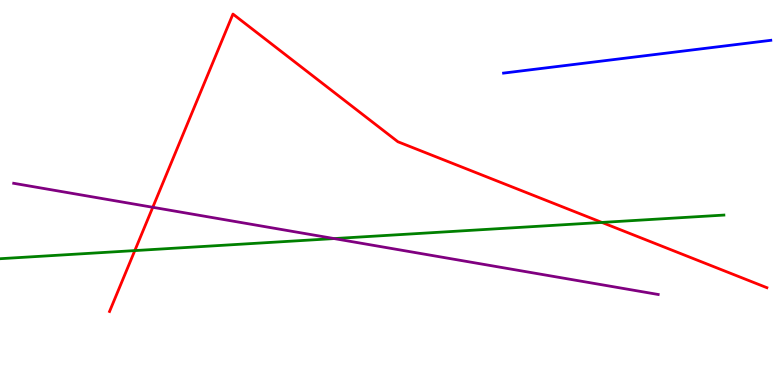[{'lines': ['blue', 'red'], 'intersections': []}, {'lines': ['green', 'red'], 'intersections': [{'x': 1.74, 'y': 3.49}, {'x': 7.77, 'y': 4.22}]}, {'lines': ['purple', 'red'], 'intersections': [{'x': 1.97, 'y': 4.62}]}, {'lines': ['blue', 'green'], 'intersections': []}, {'lines': ['blue', 'purple'], 'intersections': []}, {'lines': ['green', 'purple'], 'intersections': [{'x': 4.31, 'y': 3.8}]}]